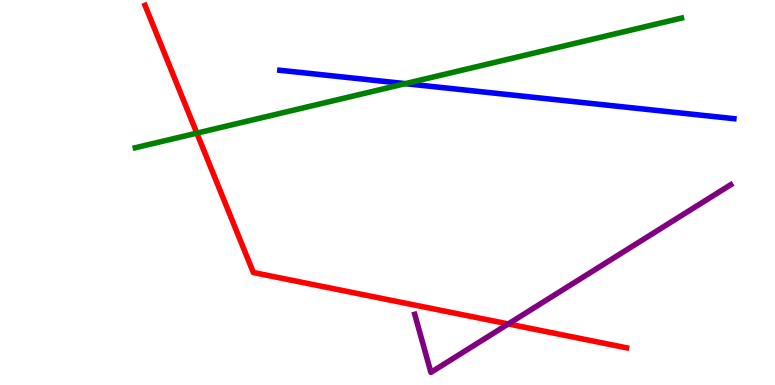[{'lines': ['blue', 'red'], 'intersections': []}, {'lines': ['green', 'red'], 'intersections': [{'x': 2.54, 'y': 6.54}]}, {'lines': ['purple', 'red'], 'intersections': [{'x': 6.56, 'y': 1.59}]}, {'lines': ['blue', 'green'], 'intersections': [{'x': 5.23, 'y': 7.83}]}, {'lines': ['blue', 'purple'], 'intersections': []}, {'lines': ['green', 'purple'], 'intersections': []}]